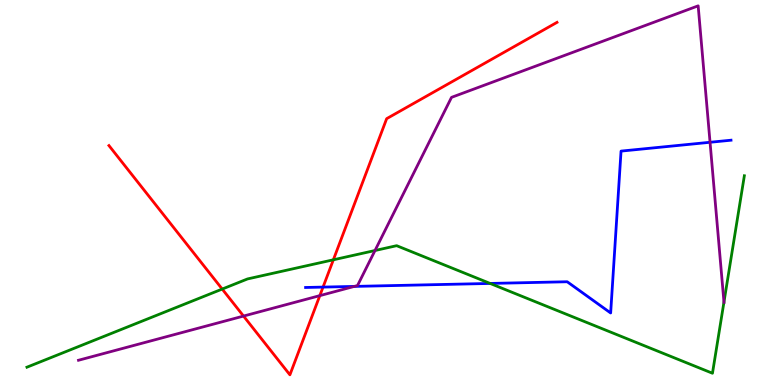[{'lines': ['blue', 'red'], 'intersections': [{'x': 4.17, 'y': 2.54}]}, {'lines': ['green', 'red'], 'intersections': [{'x': 2.87, 'y': 2.49}, {'x': 4.3, 'y': 3.25}]}, {'lines': ['purple', 'red'], 'intersections': [{'x': 3.14, 'y': 1.79}, {'x': 4.13, 'y': 2.32}]}, {'lines': ['blue', 'green'], 'intersections': [{'x': 6.32, 'y': 2.64}]}, {'lines': ['blue', 'purple'], 'intersections': [{'x': 4.57, 'y': 2.56}, {'x': 9.16, 'y': 6.3}]}, {'lines': ['green', 'purple'], 'intersections': [{'x': 4.84, 'y': 3.49}, {'x': 9.34, 'y': 2.15}]}]